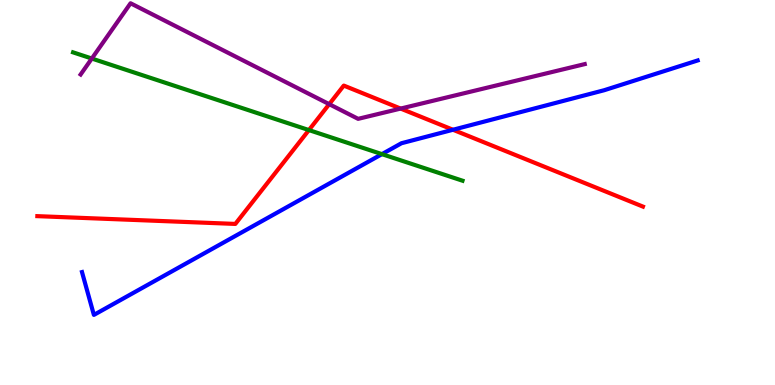[{'lines': ['blue', 'red'], 'intersections': [{'x': 5.84, 'y': 6.63}]}, {'lines': ['green', 'red'], 'intersections': [{'x': 3.99, 'y': 6.62}]}, {'lines': ['purple', 'red'], 'intersections': [{'x': 4.25, 'y': 7.29}, {'x': 5.17, 'y': 7.18}]}, {'lines': ['blue', 'green'], 'intersections': [{'x': 4.93, 'y': 6.0}]}, {'lines': ['blue', 'purple'], 'intersections': []}, {'lines': ['green', 'purple'], 'intersections': [{'x': 1.18, 'y': 8.48}]}]